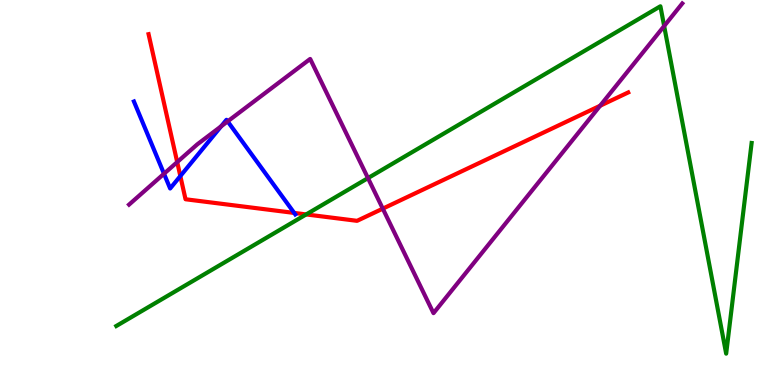[{'lines': ['blue', 'red'], 'intersections': [{'x': 2.33, 'y': 5.43}, {'x': 3.8, 'y': 4.47}]}, {'lines': ['green', 'red'], 'intersections': [{'x': 3.95, 'y': 4.43}]}, {'lines': ['purple', 'red'], 'intersections': [{'x': 2.29, 'y': 5.79}, {'x': 4.94, 'y': 4.58}, {'x': 7.74, 'y': 7.25}]}, {'lines': ['blue', 'green'], 'intersections': []}, {'lines': ['blue', 'purple'], 'intersections': [{'x': 2.12, 'y': 5.49}, {'x': 2.85, 'y': 6.72}, {'x': 2.94, 'y': 6.85}]}, {'lines': ['green', 'purple'], 'intersections': [{'x': 4.75, 'y': 5.37}, {'x': 8.57, 'y': 9.32}]}]